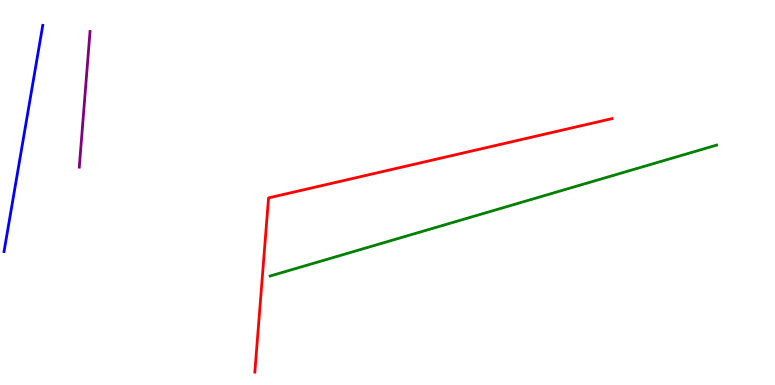[{'lines': ['blue', 'red'], 'intersections': []}, {'lines': ['green', 'red'], 'intersections': []}, {'lines': ['purple', 'red'], 'intersections': []}, {'lines': ['blue', 'green'], 'intersections': []}, {'lines': ['blue', 'purple'], 'intersections': []}, {'lines': ['green', 'purple'], 'intersections': []}]